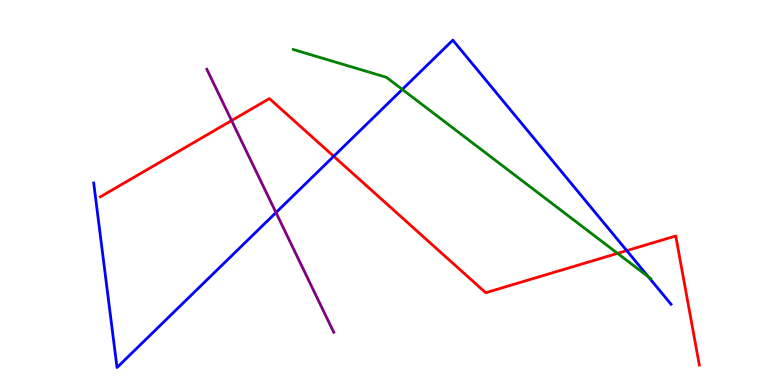[{'lines': ['blue', 'red'], 'intersections': [{'x': 4.31, 'y': 5.94}, {'x': 8.09, 'y': 3.49}]}, {'lines': ['green', 'red'], 'intersections': [{'x': 7.97, 'y': 3.42}]}, {'lines': ['purple', 'red'], 'intersections': [{'x': 2.99, 'y': 6.87}]}, {'lines': ['blue', 'green'], 'intersections': [{'x': 5.19, 'y': 7.68}, {'x': 8.37, 'y': 2.81}]}, {'lines': ['blue', 'purple'], 'intersections': [{'x': 3.56, 'y': 4.48}]}, {'lines': ['green', 'purple'], 'intersections': []}]